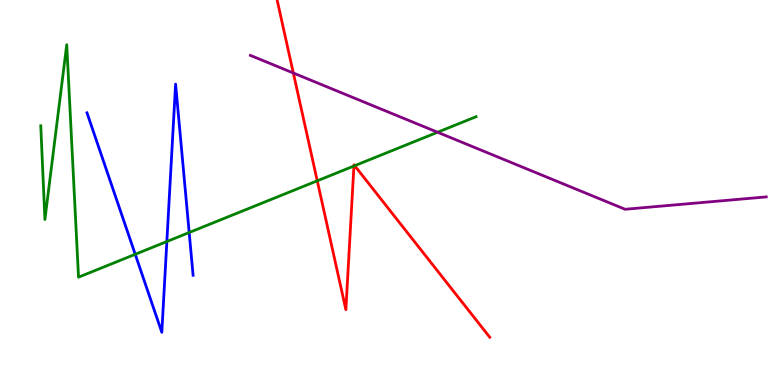[{'lines': ['blue', 'red'], 'intersections': []}, {'lines': ['green', 'red'], 'intersections': [{'x': 4.09, 'y': 5.3}, {'x': 4.57, 'y': 5.69}, {'x': 4.58, 'y': 5.7}]}, {'lines': ['purple', 'red'], 'intersections': [{'x': 3.78, 'y': 8.1}]}, {'lines': ['blue', 'green'], 'intersections': [{'x': 1.74, 'y': 3.39}, {'x': 2.15, 'y': 3.73}, {'x': 2.44, 'y': 3.96}]}, {'lines': ['blue', 'purple'], 'intersections': []}, {'lines': ['green', 'purple'], 'intersections': [{'x': 5.65, 'y': 6.56}]}]